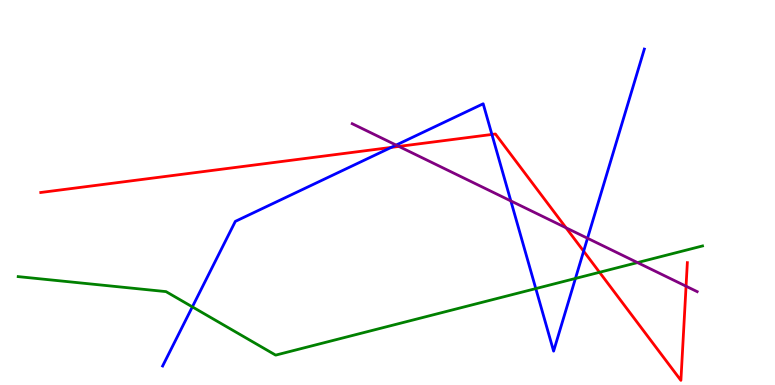[{'lines': ['blue', 'red'], 'intersections': [{'x': 5.05, 'y': 6.17}, {'x': 6.35, 'y': 6.51}, {'x': 7.53, 'y': 3.48}]}, {'lines': ['green', 'red'], 'intersections': [{'x': 7.74, 'y': 2.93}]}, {'lines': ['purple', 'red'], 'intersections': [{'x': 5.15, 'y': 6.2}, {'x': 7.3, 'y': 4.08}, {'x': 8.85, 'y': 2.57}]}, {'lines': ['blue', 'green'], 'intersections': [{'x': 2.48, 'y': 2.03}, {'x': 6.91, 'y': 2.5}, {'x': 7.43, 'y': 2.77}]}, {'lines': ['blue', 'purple'], 'intersections': [{'x': 5.11, 'y': 6.23}, {'x': 6.59, 'y': 4.78}, {'x': 7.58, 'y': 3.81}]}, {'lines': ['green', 'purple'], 'intersections': [{'x': 8.23, 'y': 3.18}]}]